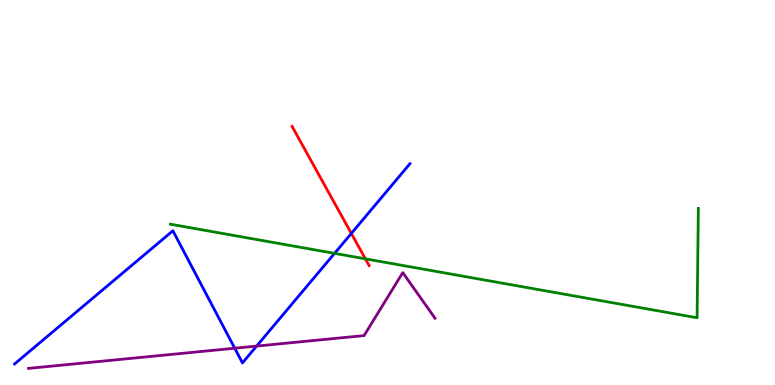[{'lines': ['blue', 'red'], 'intersections': [{'x': 4.53, 'y': 3.94}]}, {'lines': ['green', 'red'], 'intersections': [{'x': 4.71, 'y': 3.28}]}, {'lines': ['purple', 'red'], 'intersections': []}, {'lines': ['blue', 'green'], 'intersections': [{'x': 4.32, 'y': 3.42}]}, {'lines': ['blue', 'purple'], 'intersections': [{'x': 3.03, 'y': 0.955}, {'x': 3.31, 'y': 1.01}]}, {'lines': ['green', 'purple'], 'intersections': []}]